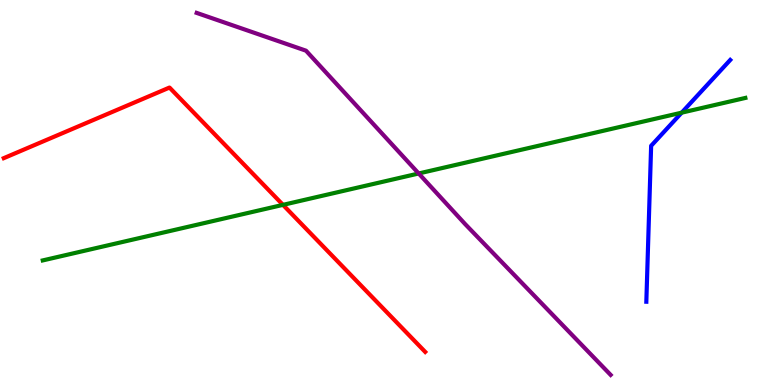[{'lines': ['blue', 'red'], 'intersections': []}, {'lines': ['green', 'red'], 'intersections': [{'x': 3.65, 'y': 4.68}]}, {'lines': ['purple', 'red'], 'intersections': []}, {'lines': ['blue', 'green'], 'intersections': [{'x': 8.8, 'y': 7.07}]}, {'lines': ['blue', 'purple'], 'intersections': []}, {'lines': ['green', 'purple'], 'intersections': [{'x': 5.4, 'y': 5.49}]}]